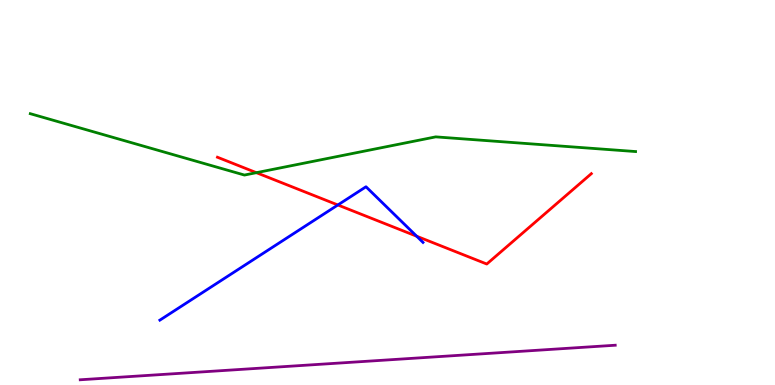[{'lines': ['blue', 'red'], 'intersections': [{'x': 4.36, 'y': 4.68}, {'x': 5.38, 'y': 3.86}]}, {'lines': ['green', 'red'], 'intersections': [{'x': 3.31, 'y': 5.51}]}, {'lines': ['purple', 'red'], 'intersections': []}, {'lines': ['blue', 'green'], 'intersections': []}, {'lines': ['blue', 'purple'], 'intersections': []}, {'lines': ['green', 'purple'], 'intersections': []}]